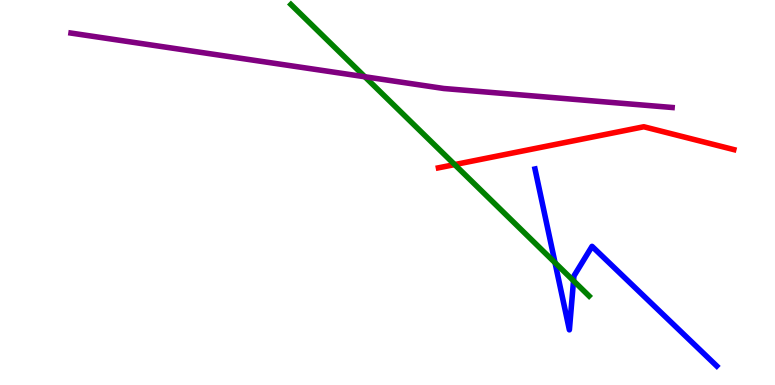[{'lines': ['blue', 'red'], 'intersections': []}, {'lines': ['green', 'red'], 'intersections': [{'x': 5.87, 'y': 5.72}]}, {'lines': ['purple', 'red'], 'intersections': []}, {'lines': ['blue', 'green'], 'intersections': [{'x': 7.16, 'y': 3.18}, {'x': 7.4, 'y': 2.71}]}, {'lines': ['blue', 'purple'], 'intersections': []}, {'lines': ['green', 'purple'], 'intersections': [{'x': 4.71, 'y': 8.01}]}]